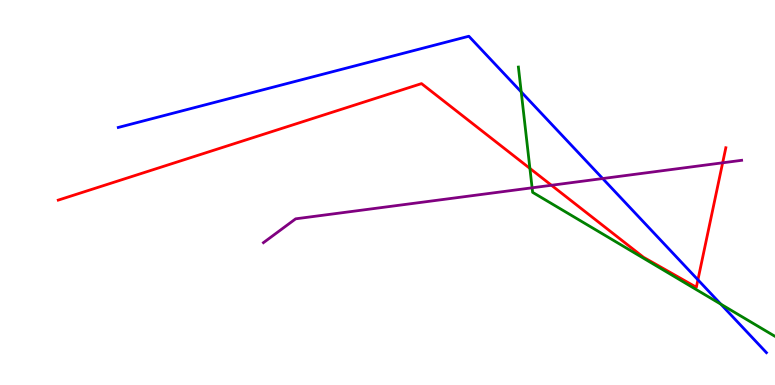[{'lines': ['blue', 'red'], 'intersections': [{'x': 9.01, 'y': 2.73}]}, {'lines': ['green', 'red'], 'intersections': [{'x': 6.84, 'y': 5.63}]}, {'lines': ['purple', 'red'], 'intersections': [{'x': 7.12, 'y': 5.19}, {'x': 9.32, 'y': 5.77}]}, {'lines': ['blue', 'green'], 'intersections': [{'x': 6.73, 'y': 7.61}, {'x': 9.3, 'y': 2.1}]}, {'lines': ['blue', 'purple'], 'intersections': [{'x': 7.78, 'y': 5.36}]}, {'lines': ['green', 'purple'], 'intersections': [{'x': 6.87, 'y': 5.12}]}]